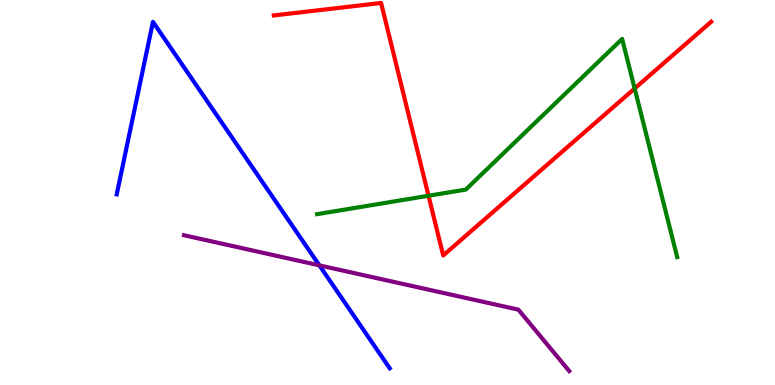[{'lines': ['blue', 'red'], 'intersections': []}, {'lines': ['green', 'red'], 'intersections': [{'x': 5.53, 'y': 4.92}, {'x': 8.19, 'y': 7.7}]}, {'lines': ['purple', 'red'], 'intersections': []}, {'lines': ['blue', 'green'], 'intersections': []}, {'lines': ['blue', 'purple'], 'intersections': [{'x': 4.12, 'y': 3.11}]}, {'lines': ['green', 'purple'], 'intersections': []}]